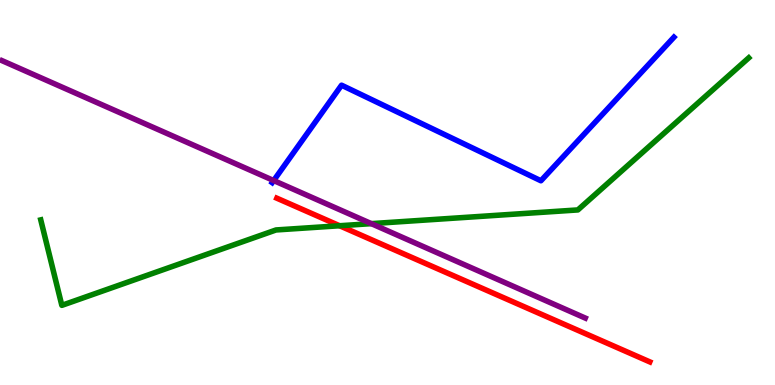[{'lines': ['blue', 'red'], 'intersections': []}, {'lines': ['green', 'red'], 'intersections': [{'x': 4.38, 'y': 4.14}]}, {'lines': ['purple', 'red'], 'intersections': []}, {'lines': ['blue', 'green'], 'intersections': []}, {'lines': ['blue', 'purple'], 'intersections': [{'x': 3.53, 'y': 5.31}]}, {'lines': ['green', 'purple'], 'intersections': [{'x': 4.79, 'y': 4.19}]}]